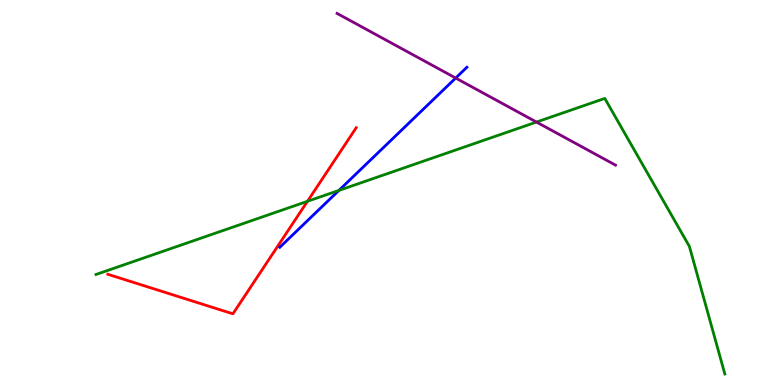[{'lines': ['blue', 'red'], 'intersections': []}, {'lines': ['green', 'red'], 'intersections': [{'x': 3.97, 'y': 4.77}]}, {'lines': ['purple', 'red'], 'intersections': []}, {'lines': ['blue', 'green'], 'intersections': [{'x': 4.37, 'y': 5.05}]}, {'lines': ['blue', 'purple'], 'intersections': [{'x': 5.88, 'y': 7.97}]}, {'lines': ['green', 'purple'], 'intersections': [{'x': 6.92, 'y': 6.83}]}]